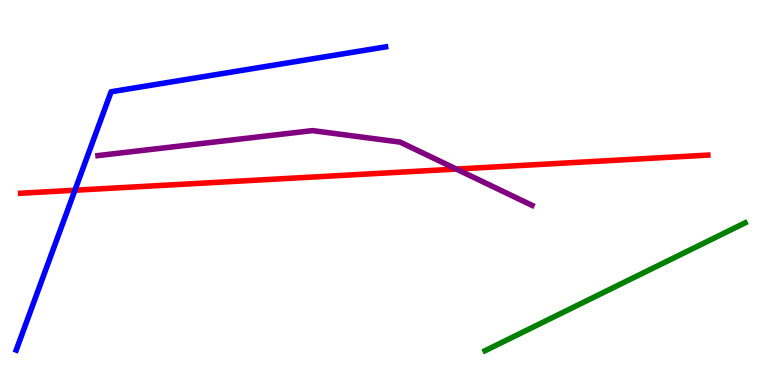[{'lines': ['blue', 'red'], 'intersections': [{'x': 0.967, 'y': 5.06}]}, {'lines': ['green', 'red'], 'intersections': []}, {'lines': ['purple', 'red'], 'intersections': [{'x': 5.89, 'y': 5.61}]}, {'lines': ['blue', 'green'], 'intersections': []}, {'lines': ['blue', 'purple'], 'intersections': []}, {'lines': ['green', 'purple'], 'intersections': []}]